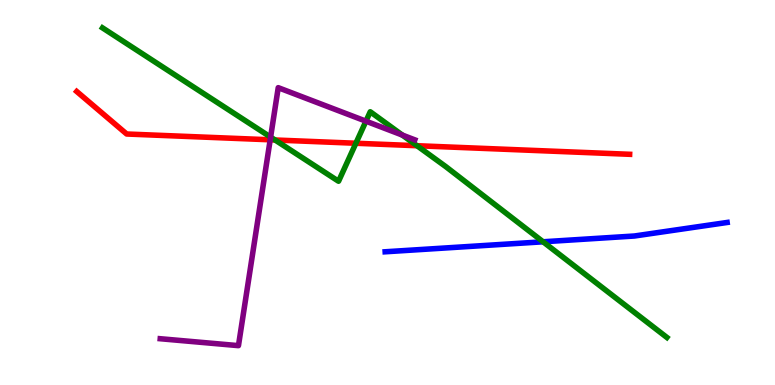[{'lines': ['blue', 'red'], 'intersections': []}, {'lines': ['green', 'red'], 'intersections': [{'x': 3.55, 'y': 6.36}, {'x': 4.59, 'y': 6.28}, {'x': 5.38, 'y': 6.22}]}, {'lines': ['purple', 'red'], 'intersections': [{'x': 3.49, 'y': 6.37}]}, {'lines': ['blue', 'green'], 'intersections': [{'x': 7.01, 'y': 3.72}]}, {'lines': ['blue', 'purple'], 'intersections': []}, {'lines': ['green', 'purple'], 'intersections': [{'x': 3.49, 'y': 6.44}, {'x': 4.72, 'y': 6.85}, {'x': 5.19, 'y': 6.49}]}]